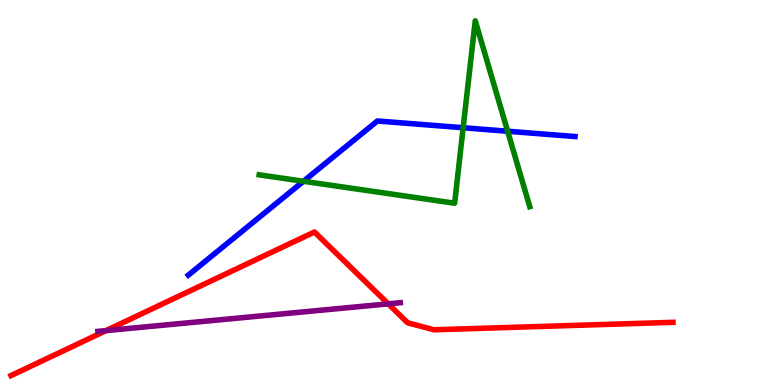[{'lines': ['blue', 'red'], 'intersections': []}, {'lines': ['green', 'red'], 'intersections': []}, {'lines': ['purple', 'red'], 'intersections': [{'x': 1.37, 'y': 1.41}, {'x': 5.01, 'y': 2.11}]}, {'lines': ['blue', 'green'], 'intersections': [{'x': 3.92, 'y': 5.29}, {'x': 5.98, 'y': 6.68}, {'x': 6.55, 'y': 6.59}]}, {'lines': ['blue', 'purple'], 'intersections': []}, {'lines': ['green', 'purple'], 'intersections': []}]